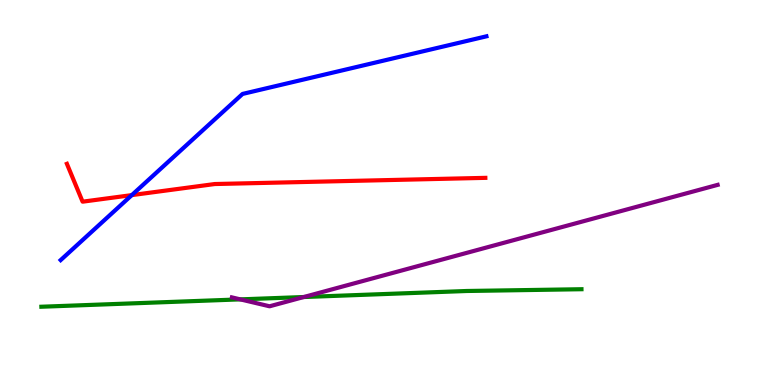[{'lines': ['blue', 'red'], 'intersections': [{'x': 1.7, 'y': 4.93}]}, {'lines': ['green', 'red'], 'intersections': []}, {'lines': ['purple', 'red'], 'intersections': []}, {'lines': ['blue', 'green'], 'intersections': []}, {'lines': ['blue', 'purple'], 'intersections': []}, {'lines': ['green', 'purple'], 'intersections': [{'x': 3.1, 'y': 2.22}, {'x': 3.92, 'y': 2.29}]}]